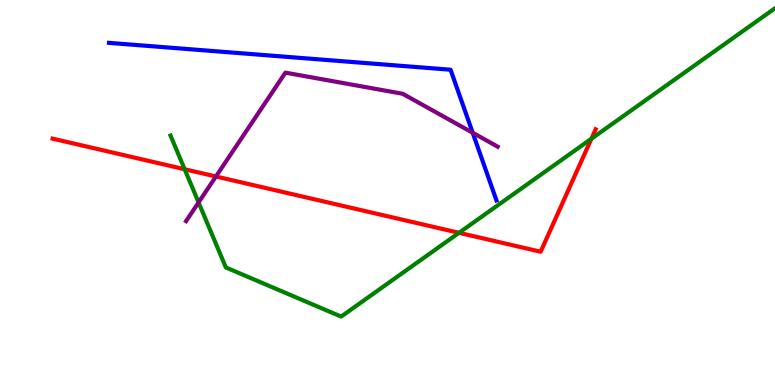[{'lines': ['blue', 'red'], 'intersections': []}, {'lines': ['green', 'red'], 'intersections': [{'x': 2.38, 'y': 5.6}, {'x': 5.92, 'y': 3.95}, {'x': 7.63, 'y': 6.4}]}, {'lines': ['purple', 'red'], 'intersections': [{'x': 2.79, 'y': 5.42}]}, {'lines': ['blue', 'green'], 'intersections': []}, {'lines': ['blue', 'purple'], 'intersections': [{'x': 6.1, 'y': 6.55}]}, {'lines': ['green', 'purple'], 'intersections': [{'x': 2.56, 'y': 4.74}]}]